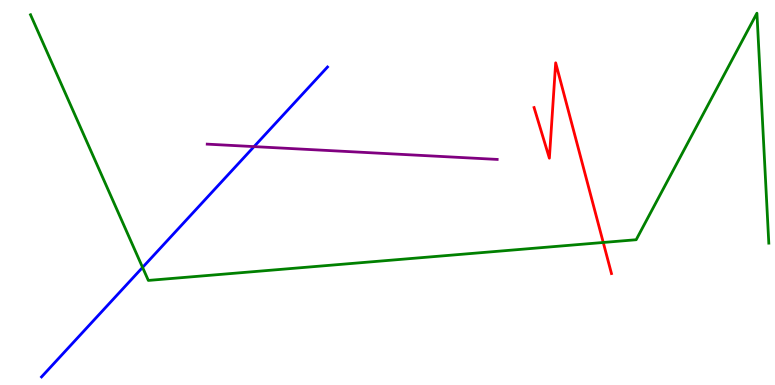[{'lines': ['blue', 'red'], 'intersections': []}, {'lines': ['green', 'red'], 'intersections': [{'x': 7.78, 'y': 3.7}]}, {'lines': ['purple', 'red'], 'intersections': []}, {'lines': ['blue', 'green'], 'intersections': [{'x': 1.84, 'y': 3.05}]}, {'lines': ['blue', 'purple'], 'intersections': [{'x': 3.28, 'y': 6.19}]}, {'lines': ['green', 'purple'], 'intersections': []}]